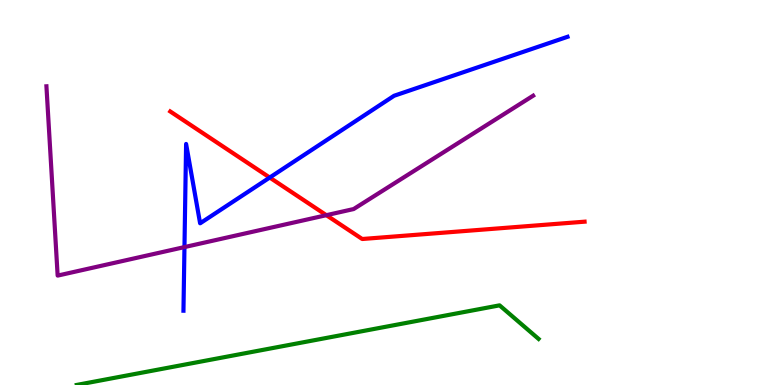[{'lines': ['blue', 'red'], 'intersections': [{'x': 3.48, 'y': 5.39}]}, {'lines': ['green', 'red'], 'intersections': []}, {'lines': ['purple', 'red'], 'intersections': [{'x': 4.21, 'y': 4.41}]}, {'lines': ['blue', 'green'], 'intersections': []}, {'lines': ['blue', 'purple'], 'intersections': [{'x': 2.38, 'y': 3.58}]}, {'lines': ['green', 'purple'], 'intersections': []}]